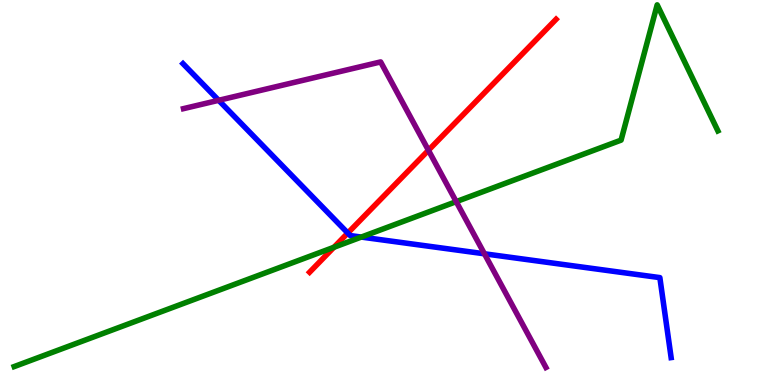[{'lines': ['blue', 'red'], 'intersections': [{'x': 4.49, 'y': 3.95}]}, {'lines': ['green', 'red'], 'intersections': [{'x': 4.31, 'y': 3.58}]}, {'lines': ['purple', 'red'], 'intersections': [{'x': 5.53, 'y': 6.1}]}, {'lines': ['blue', 'green'], 'intersections': [{'x': 4.66, 'y': 3.84}]}, {'lines': ['blue', 'purple'], 'intersections': [{'x': 2.82, 'y': 7.39}, {'x': 6.25, 'y': 3.41}]}, {'lines': ['green', 'purple'], 'intersections': [{'x': 5.89, 'y': 4.76}]}]